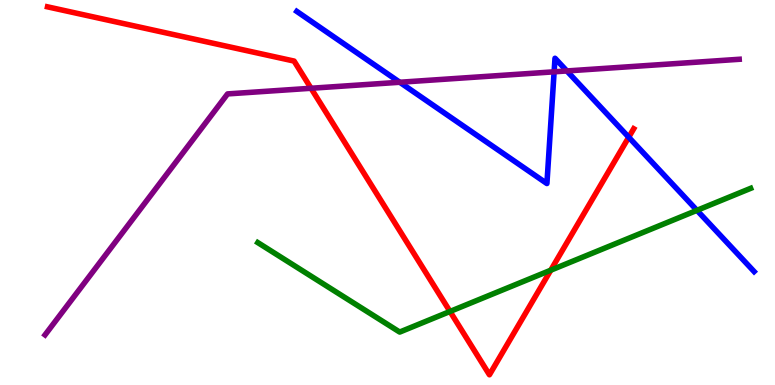[{'lines': ['blue', 'red'], 'intersections': [{'x': 8.11, 'y': 6.44}]}, {'lines': ['green', 'red'], 'intersections': [{'x': 5.81, 'y': 1.91}, {'x': 7.11, 'y': 2.98}]}, {'lines': ['purple', 'red'], 'intersections': [{'x': 4.01, 'y': 7.71}]}, {'lines': ['blue', 'green'], 'intersections': [{'x': 8.99, 'y': 4.54}]}, {'lines': ['blue', 'purple'], 'intersections': [{'x': 5.16, 'y': 7.86}, {'x': 7.15, 'y': 8.13}, {'x': 7.31, 'y': 8.16}]}, {'lines': ['green', 'purple'], 'intersections': []}]